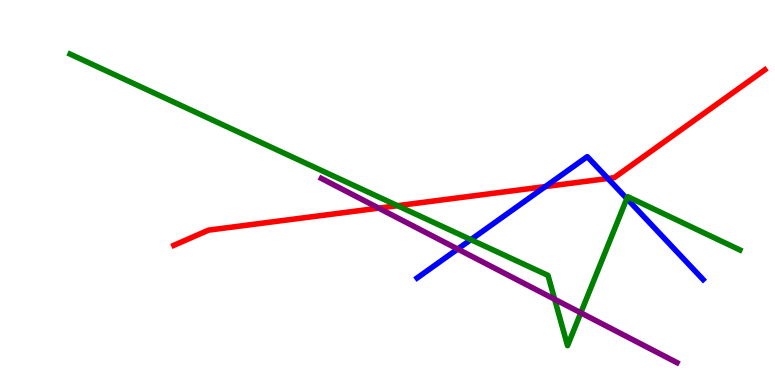[{'lines': ['blue', 'red'], 'intersections': [{'x': 7.04, 'y': 5.15}, {'x': 7.84, 'y': 5.36}]}, {'lines': ['green', 'red'], 'intersections': [{'x': 5.13, 'y': 4.66}]}, {'lines': ['purple', 'red'], 'intersections': [{'x': 4.89, 'y': 4.59}]}, {'lines': ['blue', 'green'], 'intersections': [{'x': 6.08, 'y': 3.77}, {'x': 8.09, 'y': 4.84}]}, {'lines': ['blue', 'purple'], 'intersections': [{'x': 5.91, 'y': 3.53}]}, {'lines': ['green', 'purple'], 'intersections': [{'x': 7.16, 'y': 2.23}, {'x': 7.49, 'y': 1.88}]}]